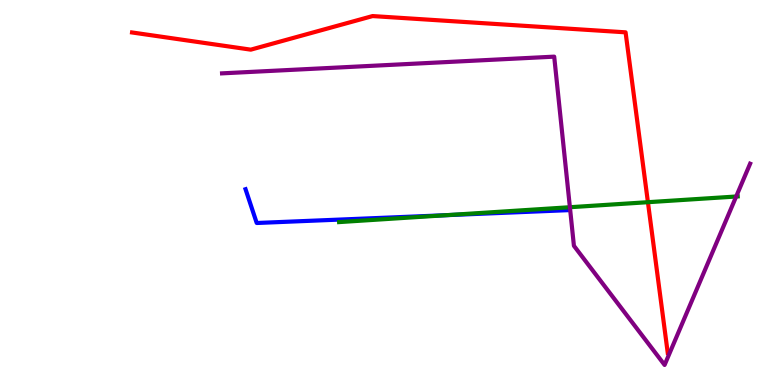[{'lines': ['blue', 'red'], 'intersections': []}, {'lines': ['green', 'red'], 'intersections': [{'x': 8.36, 'y': 4.75}]}, {'lines': ['purple', 'red'], 'intersections': []}, {'lines': ['blue', 'green'], 'intersections': [{'x': 5.76, 'y': 4.41}]}, {'lines': ['blue', 'purple'], 'intersections': []}, {'lines': ['green', 'purple'], 'intersections': [{'x': 7.35, 'y': 4.62}, {'x': 9.5, 'y': 4.9}]}]